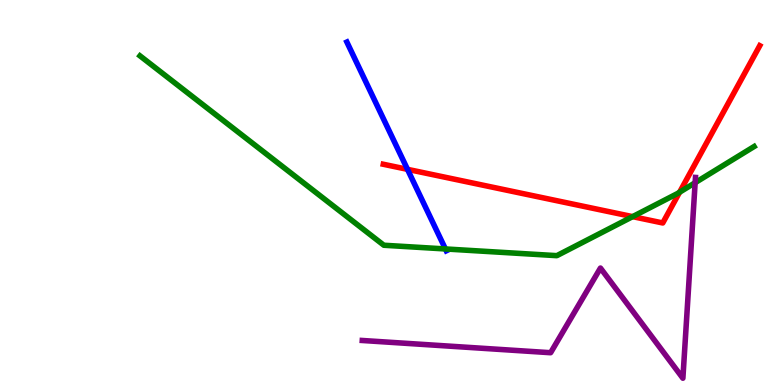[{'lines': ['blue', 'red'], 'intersections': [{'x': 5.26, 'y': 5.6}]}, {'lines': ['green', 'red'], 'intersections': [{'x': 8.16, 'y': 4.37}, {'x': 8.77, 'y': 5.01}]}, {'lines': ['purple', 'red'], 'intersections': []}, {'lines': ['blue', 'green'], 'intersections': [{'x': 5.75, 'y': 3.53}]}, {'lines': ['blue', 'purple'], 'intersections': []}, {'lines': ['green', 'purple'], 'intersections': [{'x': 8.97, 'y': 5.25}]}]